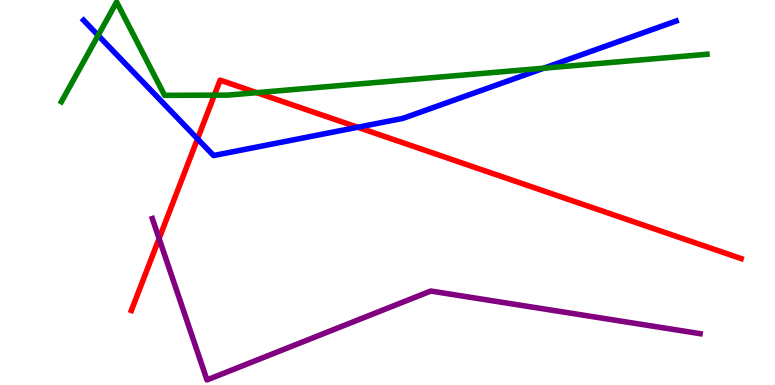[{'lines': ['blue', 'red'], 'intersections': [{'x': 2.55, 'y': 6.39}, {'x': 4.62, 'y': 6.69}]}, {'lines': ['green', 'red'], 'intersections': [{'x': 2.77, 'y': 7.53}, {'x': 3.31, 'y': 7.59}]}, {'lines': ['purple', 'red'], 'intersections': [{'x': 2.05, 'y': 3.8}]}, {'lines': ['blue', 'green'], 'intersections': [{'x': 1.27, 'y': 9.08}, {'x': 7.02, 'y': 8.23}]}, {'lines': ['blue', 'purple'], 'intersections': []}, {'lines': ['green', 'purple'], 'intersections': []}]